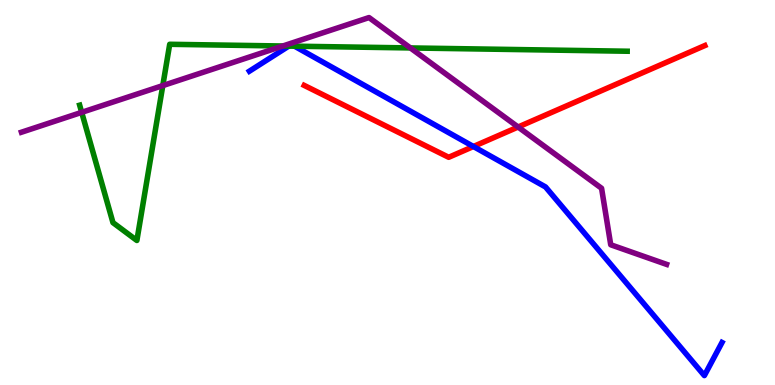[{'lines': ['blue', 'red'], 'intersections': [{'x': 6.11, 'y': 6.19}]}, {'lines': ['green', 'red'], 'intersections': []}, {'lines': ['purple', 'red'], 'intersections': [{'x': 6.69, 'y': 6.7}]}, {'lines': ['blue', 'green'], 'intersections': [{'x': 3.73, 'y': 8.8}, {'x': 3.8, 'y': 8.8}]}, {'lines': ['blue', 'purple'], 'intersections': []}, {'lines': ['green', 'purple'], 'intersections': [{'x': 1.05, 'y': 7.08}, {'x': 2.1, 'y': 7.78}, {'x': 3.65, 'y': 8.81}, {'x': 5.3, 'y': 8.75}]}]